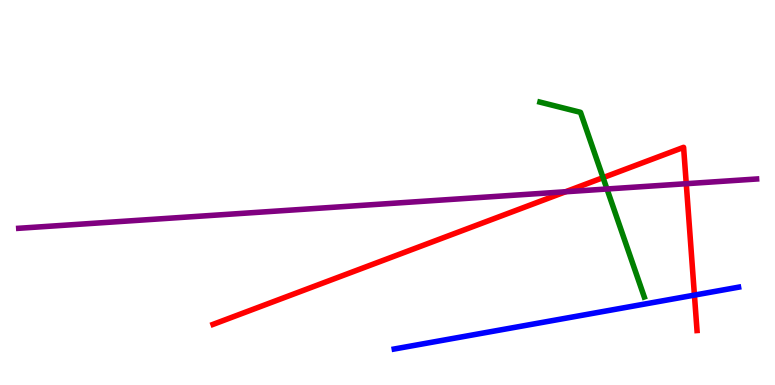[{'lines': ['blue', 'red'], 'intersections': [{'x': 8.96, 'y': 2.33}]}, {'lines': ['green', 'red'], 'intersections': [{'x': 7.78, 'y': 5.39}]}, {'lines': ['purple', 'red'], 'intersections': [{'x': 7.3, 'y': 5.02}, {'x': 8.85, 'y': 5.23}]}, {'lines': ['blue', 'green'], 'intersections': []}, {'lines': ['blue', 'purple'], 'intersections': []}, {'lines': ['green', 'purple'], 'intersections': [{'x': 7.83, 'y': 5.09}]}]